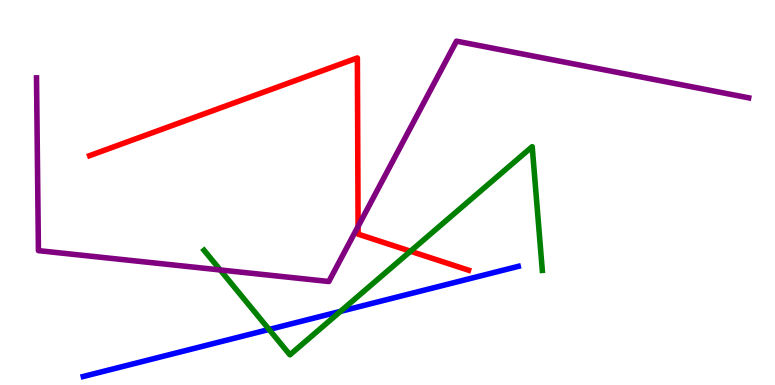[{'lines': ['blue', 'red'], 'intersections': []}, {'lines': ['green', 'red'], 'intersections': [{'x': 5.3, 'y': 3.47}]}, {'lines': ['purple', 'red'], 'intersections': [{'x': 4.62, 'y': 4.12}]}, {'lines': ['blue', 'green'], 'intersections': [{'x': 3.47, 'y': 1.44}, {'x': 4.39, 'y': 1.91}]}, {'lines': ['blue', 'purple'], 'intersections': []}, {'lines': ['green', 'purple'], 'intersections': [{'x': 2.84, 'y': 2.99}]}]